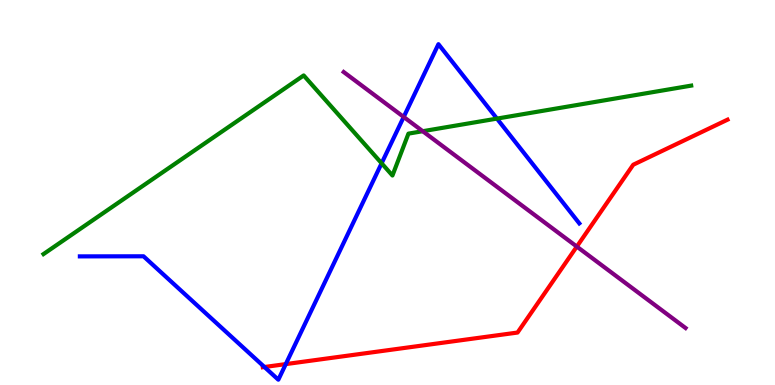[{'lines': ['blue', 'red'], 'intersections': [{'x': 3.41, 'y': 0.467}, {'x': 3.69, 'y': 0.543}]}, {'lines': ['green', 'red'], 'intersections': []}, {'lines': ['purple', 'red'], 'intersections': [{'x': 7.44, 'y': 3.6}]}, {'lines': ['blue', 'green'], 'intersections': [{'x': 4.92, 'y': 5.76}, {'x': 6.41, 'y': 6.92}]}, {'lines': ['blue', 'purple'], 'intersections': [{'x': 5.21, 'y': 6.96}]}, {'lines': ['green', 'purple'], 'intersections': [{'x': 5.45, 'y': 6.59}]}]